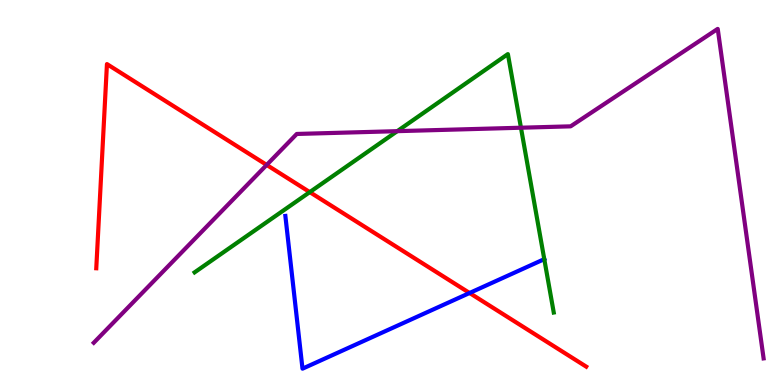[{'lines': ['blue', 'red'], 'intersections': [{'x': 6.06, 'y': 2.39}]}, {'lines': ['green', 'red'], 'intersections': [{'x': 4.0, 'y': 5.01}]}, {'lines': ['purple', 'red'], 'intersections': [{'x': 3.44, 'y': 5.72}]}, {'lines': ['blue', 'green'], 'intersections': [{'x': 7.02, 'y': 3.27}]}, {'lines': ['blue', 'purple'], 'intersections': []}, {'lines': ['green', 'purple'], 'intersections': [{'x': 5.13, 'y': 6.59}, {'x': 6.72, 'y': 6.68}]}]